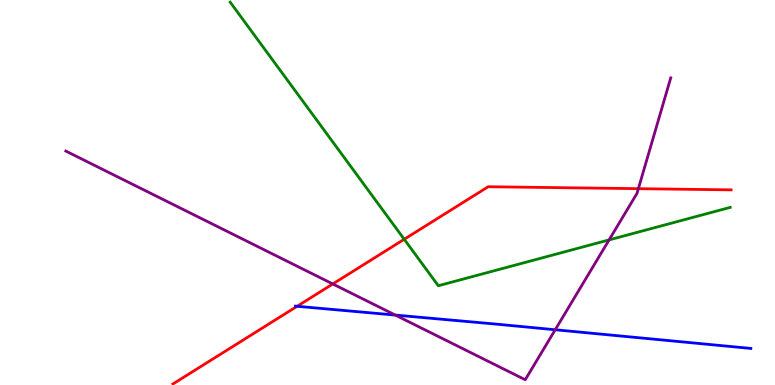[{'lines': ['blue', 'red'], 'intersections': [{'x': 3.83, 'y': 2.04}]}, {'lines': ['green', 'red'], 'intersections': [{'x': 5.22, 'y': 3.79}]}, {'lines': ['purple', 'red'], 'intersections': [{'x': 4.29, 'y': 2.62}, {'x': 8.24, 'y': 5.1}]}, {'lines': ['blue', 'green'], 'intersections': []}, {'lines': ['blue', 'purple'], 'intersections': [{'x': 5.1, 'y': 1.82}, {'x': 7.16, 'y': 1.43}]}, {'lines': ['green', 'purple'], 'intersections': [{'x': 7.86, 'y': 3.77}]}]